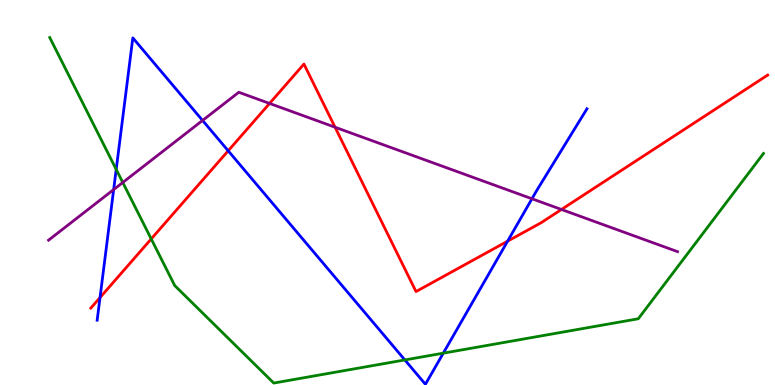[{'lines': ['blue', 'red'], 'intersections': [{'x': 1.29, 'y': 2.27}, {'x': 2.94, 'y': 6.08}, {'x': 6.55, 'y': 3.74}]}, {'lines': ['green', 'red'], 'intersections': [{'x': 1.95, 'y': 3.79}]}, {'lines': ['purple', 'red'], 'intersections': [{'x': 3.48, 'y': 7.31}, {'x': 4.32, 'y': 6.7}, {'x': 7.24, 'y': 4.56}]}, {'lines': ['blue', 'green'], 'intersections': [{'x': 1.5, 'y': 5.6}, {'x': 5.22, 'y': 0.651}, {'x': 5.72, 'y': 0.827}]}, {'lines': ['blue', 'purple'], 'intersections': [{'x': 1.47, 'y': 5.08}, {'x': 2.61, 'y': 6.87}, {'x': 6.86, 'y': 4.84}]}, {'lines': ['green', 'purple'], 'intersections': [{'x': 1.58, 'y': 5.26}]}]